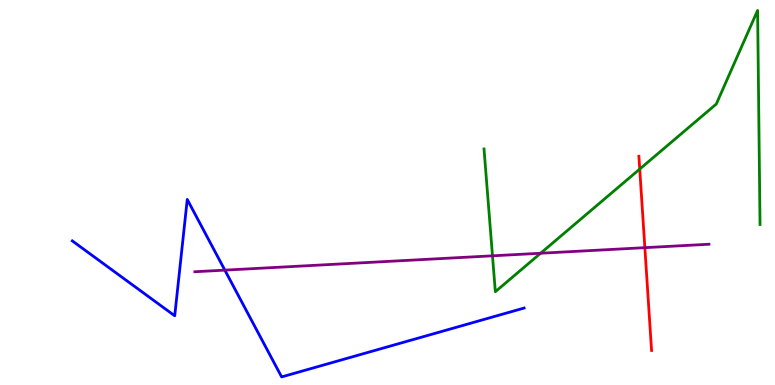[{'lines': ['blue', 'red'], 'intersections': []}, {'lines': ['green', 'red'], 'intersections': [{'x': 8.25, 'y': 5.61}]}, {'lines': ['purple', 'red'], 'intersections': [{'x': 8.32, 'y': 3.57}]}, {'lines': ['blue', 'green'], 'intersections': []}, {'lines': ['blue', 'purple'], 'intersections': [{'x': 2.9, 'y': 2.98}]}, {'lines': ['green', 'purple'], 'intersections': [{'x': 6.35, 'y': 3.36}, {'x': 6.98, 'y': 3.42}]}]